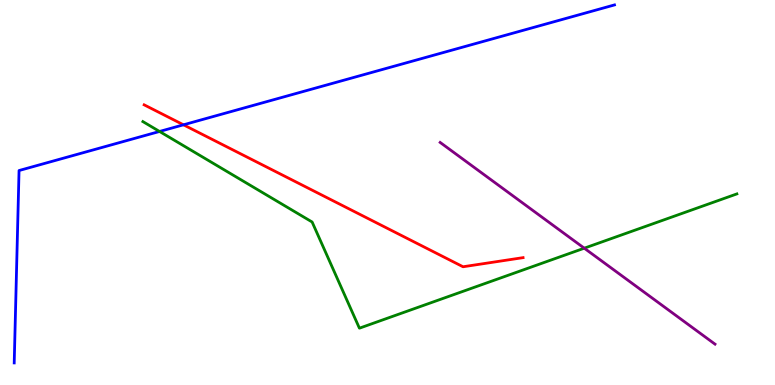[{'lines': ['blue', 'red'], 'intersections': [{'x': 2.37, 'y': 6.76}]}, {'lines': ['green', 'red'], 'intersections': []}, {'lines': ['purple', 'red'], 'intersections': []}, {'lines': ['blue', 'green'], 'intersections': [{'x': 2.06, 'y': 6.59}]}, {'lines': ['blue', 'purple'], 'intersections': []}, {'lines': ['green', 'purple'], 'intersections': [{'x': 7.54, 'y': 3.55}]}]